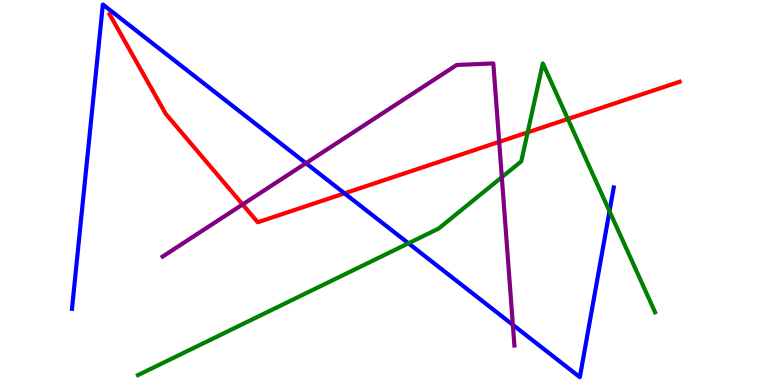[{'lines': ['blue', 'red'], 'intersections': [{'x': 4.45, 'y': 4.98}]}, {'lines': ['green', 'red'], 'intersections': [{'x': 6.81, 'y': 6.56}, {'x': 7.33, 'y': 6.91}]}, {'lines': ['purple', 'red'], 'intersections': [{'x': 3.13, 'y': 4.69}, {'x': 6.44, 'y': 6.32}]}, {'lines': ['blue', 'green'], 'intersections': [{'x': 5.27, 'y': 3.68}, {'x': 7.86, 'y': 4.51}]}, {'lines': ['blue', 'purple'], 'intersections': [{'x': 3.95, 'y': 5.76}, {'x': 6.62, 'y': 1.56}]}, {'lines': ['green', 'purple'], 'intersections': [{'x': 6.48, 'y': 5.4}]}]